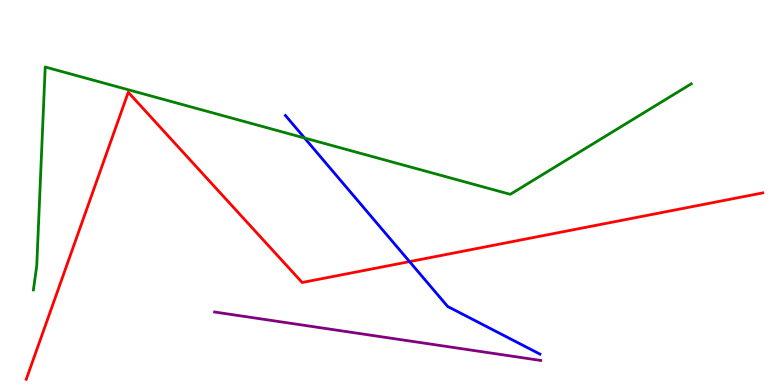[{'lines': ['blue', 'red'], 'intersections': [{'x': 5.28, 'y': 3.2}]}, {'lines': ['green', 'red'], 'intersections': []}, {'lines': ['purple', 'red'], 'intersections': []}, {'lines': ['blue', 'green'], 'intersections': [{'x': 3.93, 'y': 6.42}]}, {'lines': ['blue', 'purple'], 'intersections': []}, {'lines': ['green', 'purple'], 'intersections': []}]